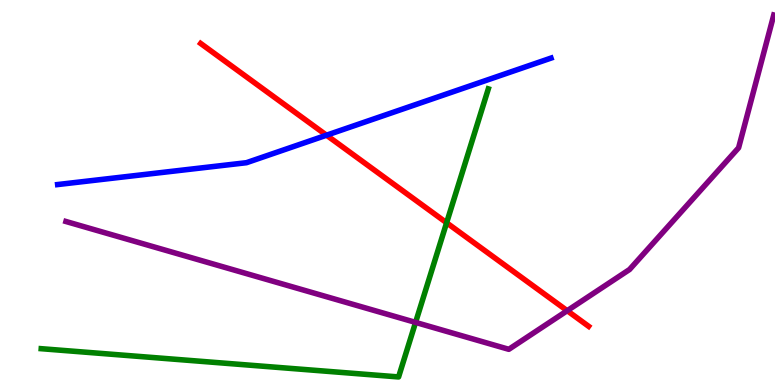[{'lines': ['blue', 'red'], 'intersections': [{'x': 4.21, 'y': 6.49}]}, {'lines': ['green', 'red'], 'intersections': [{'x': 5.76, 'y': 4.21}]}, {'lines': ['purple', 'red'], 'intersections': [{'x': 7.32, 'y': 1.93}]}, {'lines': ['blue', 'green'], 'intersections': []}, {'lines': ['blue', 'purple'], 'intersections': []}, {'lines': ['green', 'purple'], 'intersections': [{'x': 5.36, 'y': 1.63}]}]